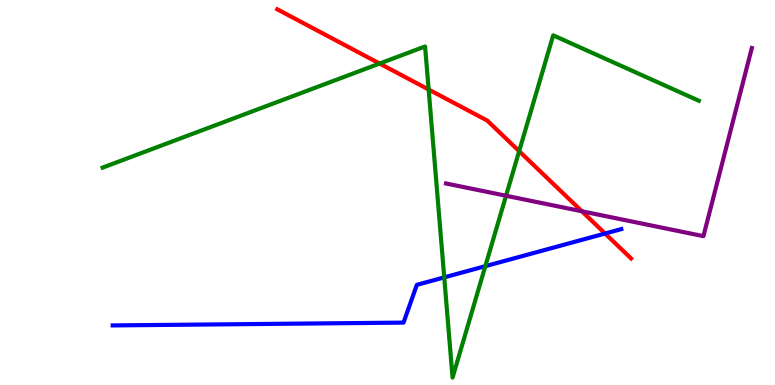[{'lines': ['blue', 'red'], 'intersections': [{'x': 7.81, 'y': 3.93}]}, {'lines': ['green', 'red'], 'intersections': [{'x': 4.9, 'y': 8.35}, {'x': 5.53, 'y': 7.67}, {'x': 6.7, 'y': 6.07}]}, {'lines': ['purple', 'red'], 'intersections': [{'x': 7.51, 'y': 4.51}]}, {'lines': ['blue', 'green'], 'intersections': [{'x': 5.73, 'y': 2.8}, {'x': 6.26, 'y': 3.09}]}, {'lines': ['blue', 'purple'], 'intersections': []}, {'lines': ['green', 'purple'], 'intersections': [{'x': 6.53, 'y': 4.92}]}]